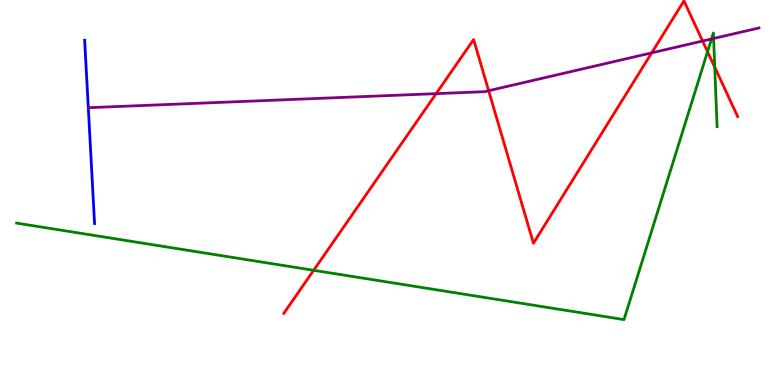[{'lines': ['blue', 'red'], 'intersections': []}, {'lines': ['green', 'red'], 'intersections': [{'x': 4.05, 'y': 2.98}, {'x': 9.13, 'y': 8.66}, {'x': 9.22, 'y': 8.26}]}, {'lines': ['purple', 'red'], 'intersections': [{'x': 5.63, 'y': 7.57}, {'x': 6.31, 'y': 7.64}, {'x': 8.41, 'y': 8.63}, {'x': 9.07, 'y': 8.93}]}, {'lines': ['blue', 'green'], 'intersections': []}, {'lines': ['blue', 'purple'], 'intersections': []}, {'lines': ['green', 'purple'], 'intersections': [{'x': 9.18, 'y': 8.99}, {'x': 9.21, 'y': 9.0}]}]